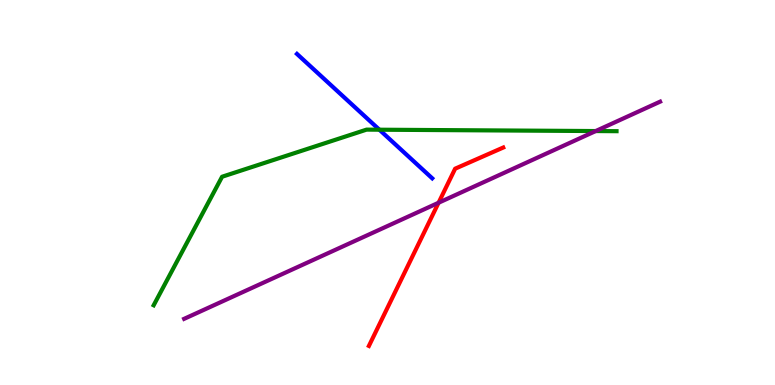[{'lines': ['blue', 'red'], 'intersections': []}, {'lines': ['green', 'red'], 'intersections': []}, {'lines': ['purple', 'red'], 'intersections': [{'x': 5.66, 'y': 4.73}]}, {'lines': ['blue', 'green'], 'intersections': [{'x': 4.9, 'y': 6.63}]}, {'lines': ['blue', 'purple'], 'intersections': []}, {'lines': ['green', 'purple'], 'intersections': [{'x': 7.69, 'y': 6.6}]}]